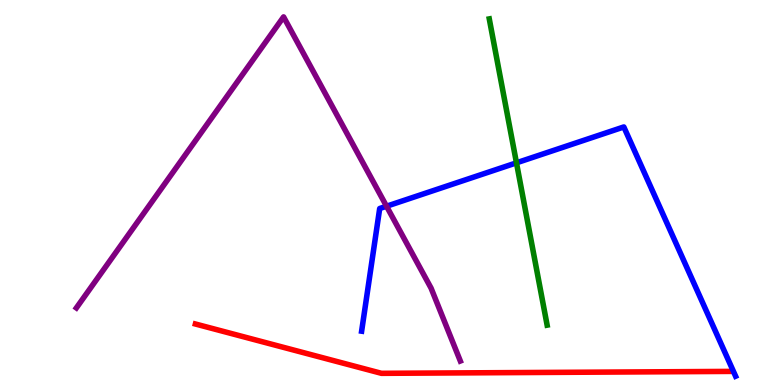[{'lines': ['blue', 'red'], 'intersections': []}, {'lines': ['green', 'red'], 'intersections': []}, {'lines': ['purple', 'red'], 'intersections': []}, {'lines': ['blue', 'green'], 'intersections': [{'x': 6.66, 'y': 5.77}]}, {'lines': ['blue', 'purple'], 'intersections': [{'x': 4.99, 'y': 4.64}]}, {'lines': ['green', 'purple'], 'intersections': []}]